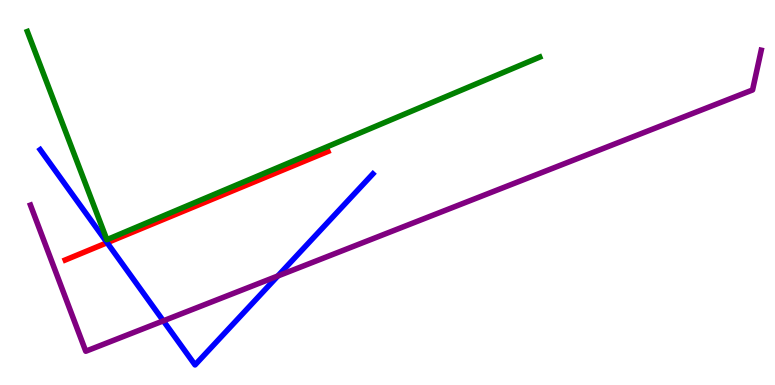[{'lines': ['blue', 'red'], 'intersections': [{'x': 1.38, 'y': 3.7}]}, {'lines': ['green', 'red'], 'intersections': []}, {'lines': ['purple', 'red'], 'intersections': []}, {'lines': ['blue', 'green'], 'intersections': []}, {'lines': ['blue', 'purple'], 'intersections': [{'x': 2.11, 'y': 1.67}, {'x': 3.58, 'y': 2.83}]}, {'lines': ['green', 'purple'], 'intersections': []}]